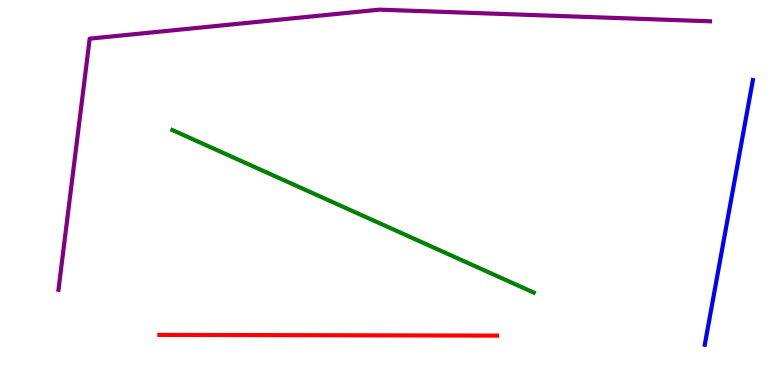[{'lines': ['blue', 'red'], 'intersections': []}, {'lines': ['green', 'red'], 'intersections': []}, {'lines': ['purple', 'red'], 'intersections': []}, {'lines': ['blue', 'green'], 'intersections': []}, {'lines': ['blue', 'purple'], 'intersections': []}, {'lines': ['green', 'purple'], 'intersections': []}]